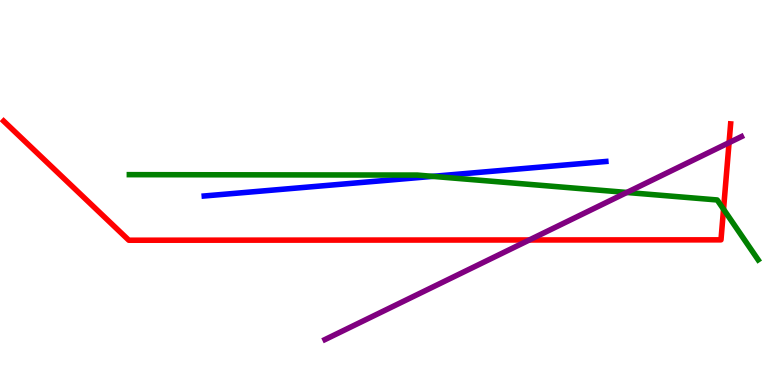[{'lines': ['blue', 'red'], 'intersections': []}, {'lines': ['green', 'red'], 'intersections': [{'x': 9.34, 'y': 4.57}]}, {'lines': ['purple', 'red'], 'intersections': [{'x': 6.83, 'y': 3.77}, {'x': 9.41, 'y': 6.29}]}, {'lines': ['blue', 'green'], 'intersections': [{'x': 5.58, 'y': 5.42}]}, {'lines': ['blue', 'purple'], 'intersections': []}, {'lines': ['green', 'purple'], 'intersections': [{'x': 8.09, 'y': 5.0}]}]